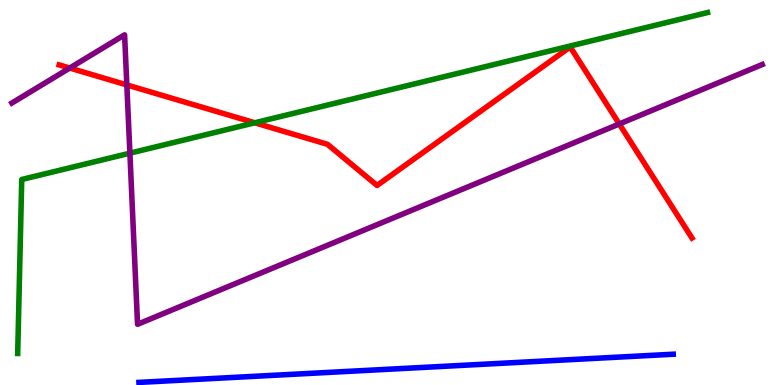[{'lines': ['blue', 'red'], 'intersections': []}, {'lines': ['green', 'red'], 'intersections': [{'x': 3.29, 'y': 6.81}]}, {'lines': ['purple', 'red'], 'intersections': [{'x': 0.9, 'y': 8.23}, {'x': 1.64, 'y': 7.79}, {'x': 7.99, 'y': 6.78}]}, {'lines': ['blue', 'green'], 'intersections': []}, {'lines': ['blue', 'purple'], 'intersections': []}, {'lines': ['green', 'purple'], 'intersections': [{'x': 1.68, 'y': 6.02}]}]